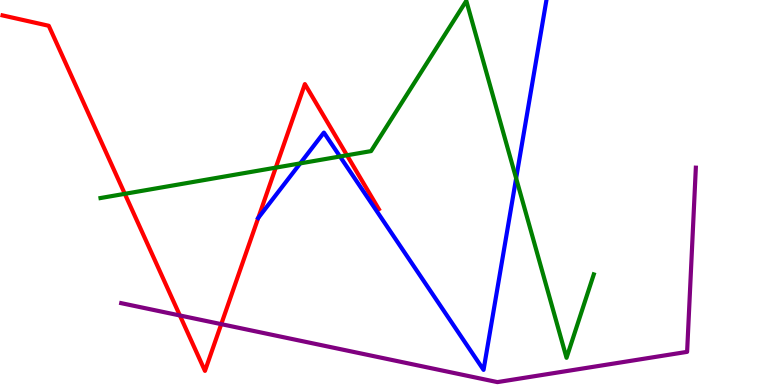[{'lines': ['blue', 'red'], 'intersections': [{'x': 3.33, 'y': 4.34}]}, {'lines': ['green', 'red'], 'intersections': [{'x': 1.61, 'y': 4.97}, {'x': 3.56, 'y': 5.65}, {'x': 4.48, 'y': 5.97}]}, {'lines': ['purple', 'red'], 'intersections': [{'x': 2.32, 'y': 1.81}, {'x': 2.85, 'y': 1.58}]}, {'lines': ['blue', 'green'], 'intersections': [{'x': 3.87, 'y': 5.76}, {'x': 4.39, 'y': 5.94}, {'x': 6.66, 'y': 5.37}]}, {'lines': ['blue', 'purple'], 'intersections': []}, {'lines': ['green', 'purple'], 'intersections': []}]